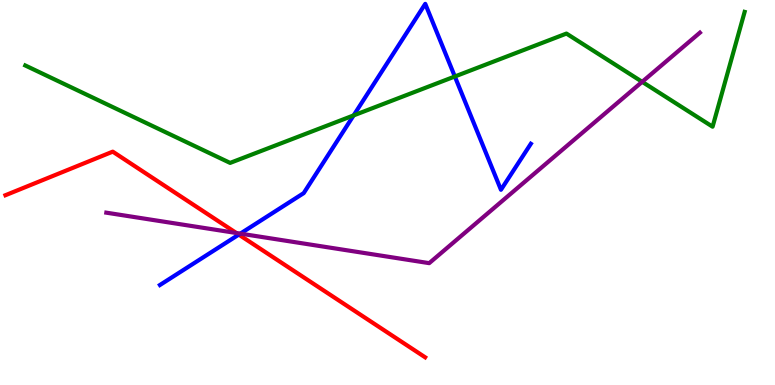[{'lines': ['blue', 'red'], 'intersections': [{'x': 3.08, 'y': 3.91}]}, {'lines': ['green', 'red'], 'intersections': []}, {'lines': ['purple', 'red'], 'intersections': [{'x': 3.05, 'y': 3.95}]}, {'lines': ['blue', 'green'], 'intersections': [{'x': 4.56, 'y': 7.0}, {'x': 5.87, 'y': 8.01}]}, {'lines': ['blue', 'purple'], 'intersections': [{'x': 3.1, 'y': 3.93}]}, {'lines': ['green', 'purple'], 'intersections': [{'x': 8.29, 'y': 7.87}]}]